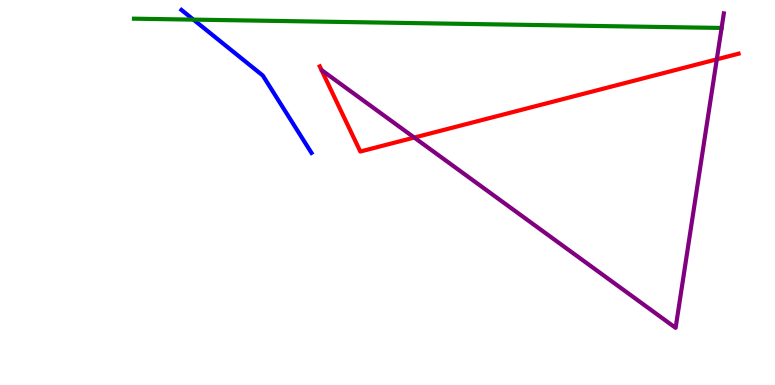[{'lines': ['blue', 'red'], 'intersections': []}, {'lines': ['green', 'red'], 'intersections': []}, {'lines': ['purple', 'red'], 'intersections': [{'x': 5.35, 'y': 6.43}, {'x': 9.25, 'y': 8.46}]}, {'lines': ['blue', 'green'], 'intersections': [{'x': 2.5, 'y': 9.49}]}, {'lines': ['blue', 'purple'], 'intersections': []}, {'lines': ['green', 'purple'], 'intersections': []}]